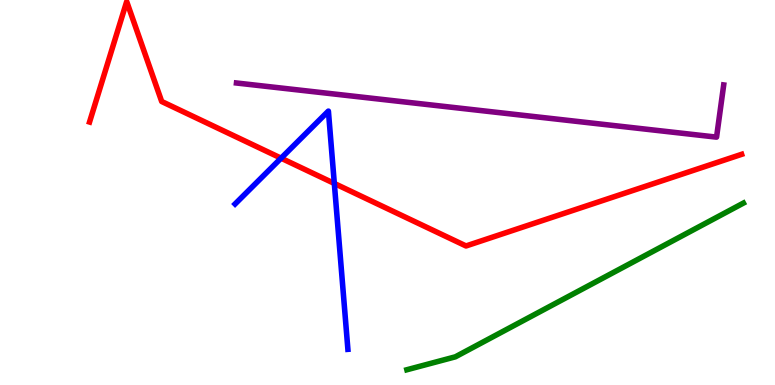[{'lines': ['blue', 'red'], 'intersections': [{'x': 3.63, 'y': 5.89}, {'x': 4.31, 'y': 5.24}]}, {'lines': ['green', 'red'], 'intersections': []}, {'lines': ['purple', 'red'], 'intersections': []}, {'lines': ['blue', 'green'], 'intersections': []}, {'lines': ['blue', 'purple'], 'intersections': []}, {'lines': ['green', 'purple'], 'intersections': []}]